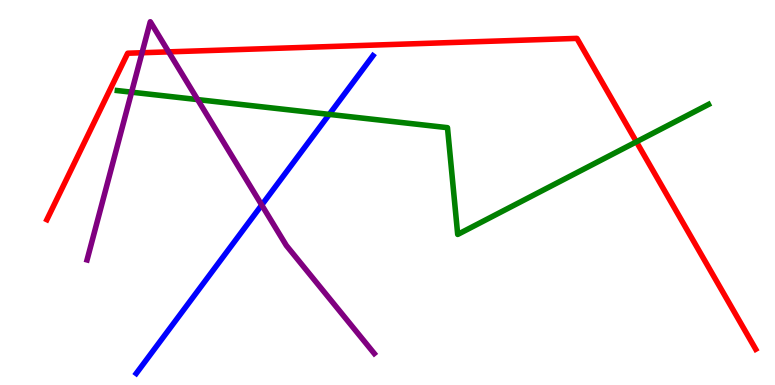[{'lines': ['blue', 'red'], 'intersections': []}, {'lines': ['green', 'red'], 'intersections': [{'x': 8.21, 'y': 6.32}]}, {'lines': ['purple', 'red'], 'intersections': [{'x': 1.83, 'y': 8.63}, {'x': 2.18, 'y': 8.65}]}, {'lines': ['blue', 'green'], 'intersections': [{'x': 4.25, 'y': 7.03}]}, {'lines': ['blue', 'purple'], 'intersections': [{'x': 3.38, 'y': 4.67}]}, {'lines': ['green', 'purple'], 'intersections': [{'x': 1.7, 'y': 7.61}, {'x': 2.55, 'y': 7.41}]}]